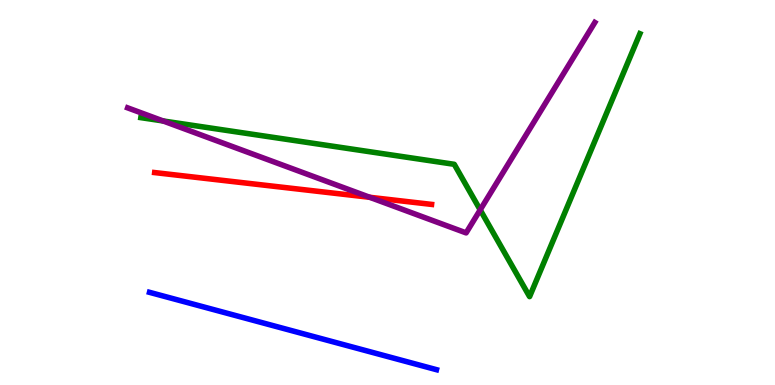[{'lines': ['blue', 'red'], 'intersections': []}, {'lines': ['green', 'red'], 'intersections': []}, {'lines': ['purple', 'red'], 'intersections': [{'x': 4.77, 'y': 4.88}]}, {'lines': ['blue', 'green'], 'intersections': []}, {'lines': ['blue', 'purple'], 'intersections': []}, {'lines': ['green', 'purple'], 'intersections': [{'x': 2.11, 'y': 6.86}, {'x': 6.2, 'y': 4.55}]}]